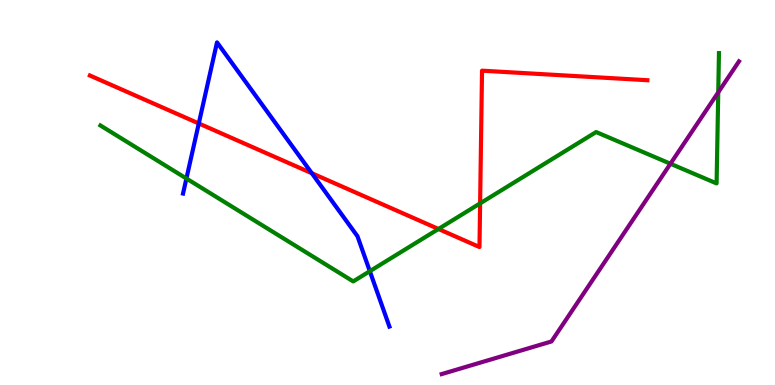[{'lines': ['blue', 'red'], 'intersections': [{'x': 2.56, 'y': 6.79}, {'x': 4.02, 'y': 5.5}]}, {'lines': ['green', 'red'], 'intersections': [{'x': 5.66, 'y': 4.05}, {'x': 6.2, 'y': 4.72}]}, {'lines': ['purple', 'red'], 'intersections': []}, {'lines': ['blue', 'green'], 'intersections': [{'x': 2.41, 'y': 5.36}, {'x': 4.77, 'y': 2.96}]}, {'lines': ['blue', 'purple'], 'intersections': []}, {'lines': ['green', 'purple'], 'intersections': [{'x': 8.65, 'y': 5.75}, {'x': 9.27, 'y': 7.6}]}]